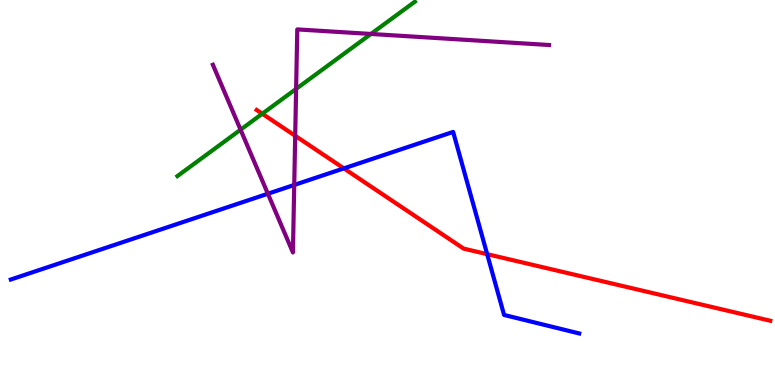[{'lines': ['blue', 'red'], 'intersections': [{'x': 4.44, 'y': 5.63}, {'x': 6.29, 'y': 3.4}]}, {'lines': ['green', 'red'], 'intersections': [{'x': 3.38, 'y': 7.05}]}, {'lines': ['purple', 'red'], 'intersections': [{'x': 3.81, 'y': 6.47}]}, {'lines': ['blue', 'green'], 'intersections': []}, {'lines': ['blue', 'purple'], 'intersections': [{'x': 3.46, 'y': 4.97}, {'x': 3.8, 'y': 5.2}]}, {'lines': ['green', 'purple'], 'intersections': [{'x': 3.1, 'y': 6.63}, {'x': 3.82, 'y': 7.69}, {'x': 4.79, 'y': 9.12}]}]